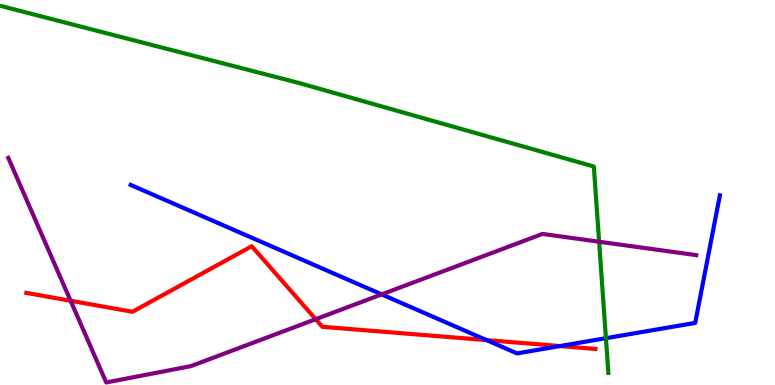[{'lines': ['blue', 'red'], 'intersections': [{'x': 6.28, 'y': 1.17}, {'x': 7.23, 'y': 1.01}]}, {'lines': ['green', 'red'], 'intersections': []}, {'lines': ['purple', 'red'], 'intersections': [{'x': 0.911, 'y': 2.19}, {'x': 4.07, 'y': 1.71}]}, {'lines': ['blue', 'green'], 'intersections': [{'x': 7.82, 'y': 1.22}]}, {'lines': ['blue', 'purple'], 'intersections': [{'x': 4.93, 'y': 2.35}]}, {'lines': ['green', 'purple'], 'intersections': [{'x': 7.73, 'y': 3.72}]}]